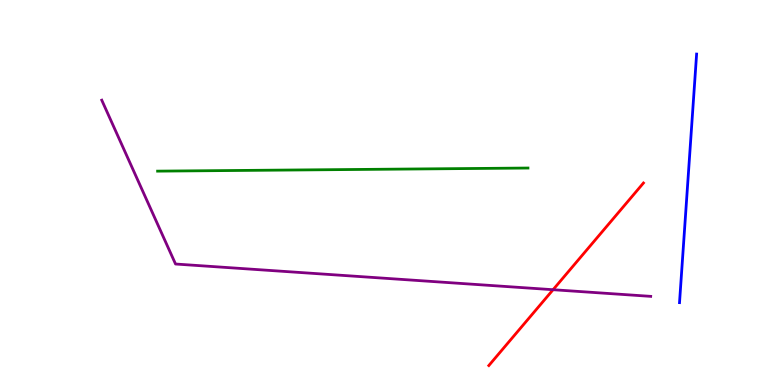[{'lines': ['blue', 'red'], 'intersections': []}, {'lines': ['green', 'red'], 'intersections': []}, {'lines': ['purple', 'red'], 'intersections': [{'x': 7.14, 'y': 2.47}]}, {'lines': ['blue', 'green'], 'intersections': []}, {'lines': ['blue', 'purple'], 'intersections': []}, {'lines': ['green', 'purple'], 'intersections': []}]